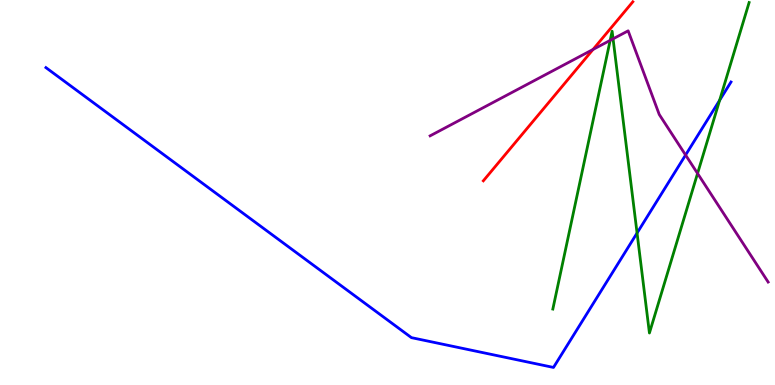[{'lines': ['blue', 'red'], 'intersections': []}, {'lines': ['green', 'red'], 'intersections': []}, {'lines': ['purple', 'red'], 'intersections': [{'x': 7.65, 'y': 8.72}]}, {'lines': ['blue', 'green'], 'intersections': [{'x': 8.22, 'y': 3.95}, {'x': 9.29, 'y': 7.4}]}, {'lines': ['blue', 'purple'], 'intersections': [{'x': 8.85, 'y': 5.97}]}, {'lines': ['green', 'purple'], 'intersections': [{'x': 7.87, 'y': 8.95}, {'x': 7.91, 'y': 8.99}, {'x': 9.0, 'y': 5.5}]}]